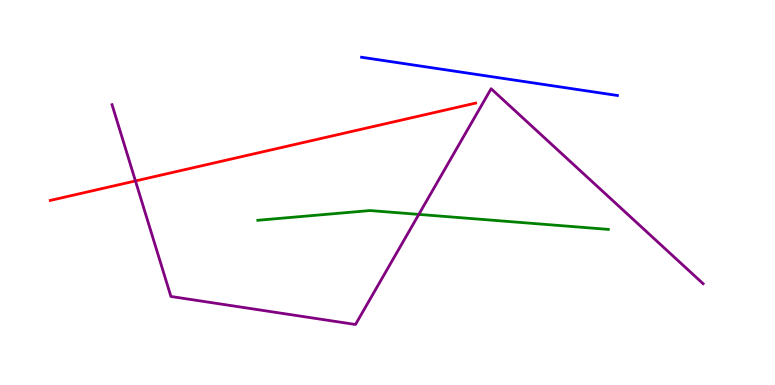[{'lines': ['blue', 'red'], 'intersections': []}, {'lines': ['green', 'red'], 'intersections': []}, {'lines': ['purple', 'red'], 'intersections': [{'x': 1.75, 'y': 5.3}]}, {'lines': ['blue', 'green'], 'intersections': []}, {'lines': ['blue', 'purple'], 'intersections': []}, {'lines': ['green', 'purple'], 'intersections': [{'x': 5.4, 'y': 4.43}]}]